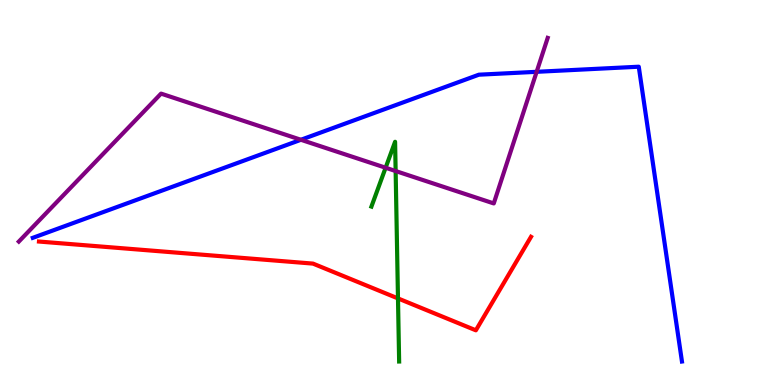[{'lines': ['blue', 'red'], 'intersections': []}, {'lines': ['green', 'red'], 'intersections': [{'x': 5.14, 'y': 2.25}]}, {'lines': ['purple', 'red'], 'intersections': []}, {'lines': ['blue', 'green'], 'intersections': []}, {'lines': ['blue', 'purple'], 'intersections': [{'x': 3.88, 'y': 6.37}, {'x': 6.92, 'y': 8.13}]}, {'lines': ['green', 'purple'], 'intersections': [{'x': 4.98, 'y': 5.64}, {'x': 5.1, 'y': 5.56}]}]